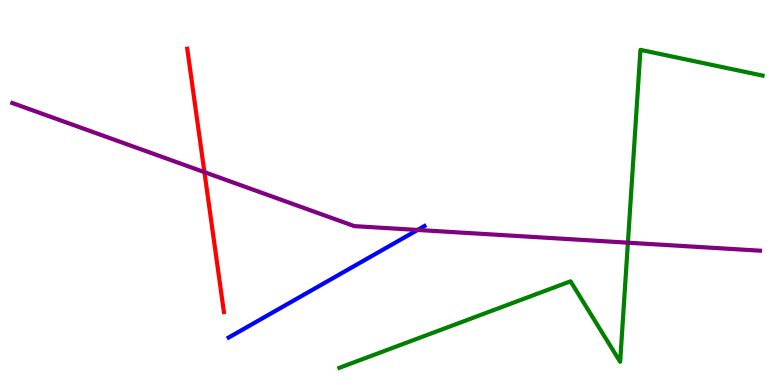[{'lines': ['blue', 'red'], 'intersections': []}, {'lines': ['green', 'red'], 'intersections': []}, {'lines': ['purple', 'red'], 'intersections': [{'x': 2.64, 'y': 5.53}]}, {'lines': ['blue', 'green'], 'intersections': []}, {'lines': ['blue', 'purple'], 'intersections': [{'x': 5.39, 'y': 4.03}]}, {'lines': ['green', 'purple'], 'intersections': [{'x': 8.1, 'y': 3.7}]}]